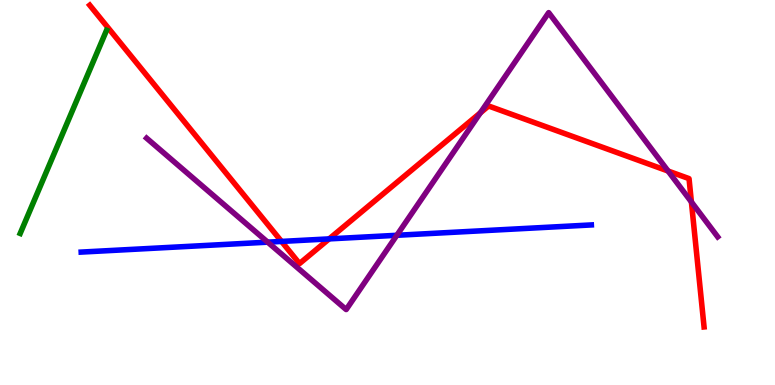[{'lines': ['blue', 'red'], 'intersections': [{'x': 3.63, 'y': 3.73}, {'x': 4.25, 'y': 3.8}]}, {'lines': ['green', 'red'], 'intersections': []}, {'lines': ['purple', 'red'], 'intersections': [{'x': 6.2, 'y': 7.07}, {'x': 8.62, 'y': 5.56}, {'x': 8.92, 'y': 4.75}]}, {'lines': ['blue', 'green'], 'intersections': []}, {'lines': ['blue', 'purple'], 'intersections': [{'x': 3.45, 'y': 3.71}, {'x': 5.12, 'y': 3.89}]}, {'lines': ['green', 'purple'], 'intersections': []}]